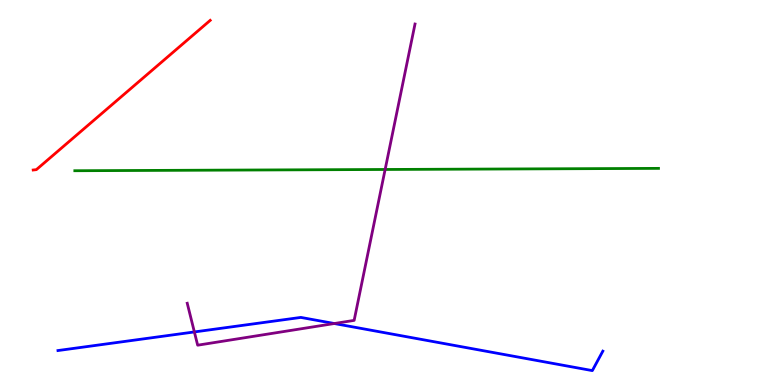[{'lines': ['blue', 'red'], 'intersections': []}, {'lines': ['green', 'red'], 'intersections': []}, {'lines': ['purple', 'red'], 'intersections': []}, {'lines': ['blue', 'green'], 'intersections': []}, {'lines': ['blue', 'purple'], 'intersections': [{'x': 2.51, 'y': 1.38}, {'x': 4.31, 'y': 1.6}]}, {'lines': ['green', 'purple'], 'intersections': [{'x': 4.97, 'y': 5.6}]}]